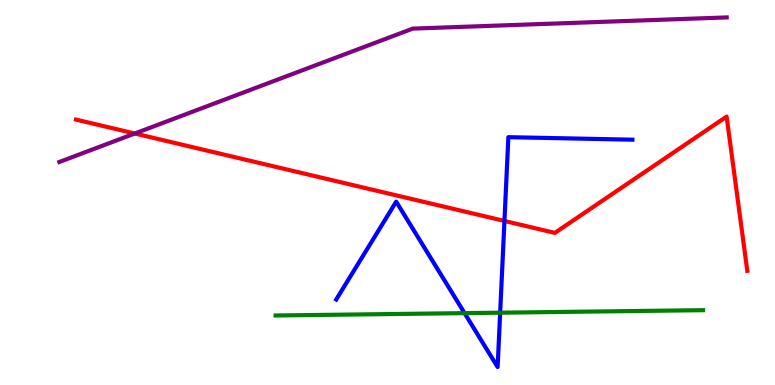[{'lines': ['blue', 'red'], 'intersections': [{'x': 6.51, 'y': 4.26}]}, {'lines': ['green', 'red'], 'intersections': []}, {'lines': ['purple', 'red'], 'intersections': [{'x': 1.74, 'y': 6.53}]}, {'lines': ['blue', 'green'], 'intersections': [{'x': 5.99, 'y': 1.87}, {'x': 6.45, 'y': 1.88}]}, {'lines': ['blue', 'purple'], 'intersections': []}, {'lines': ['green', 'purple'], 'intersections': []}]